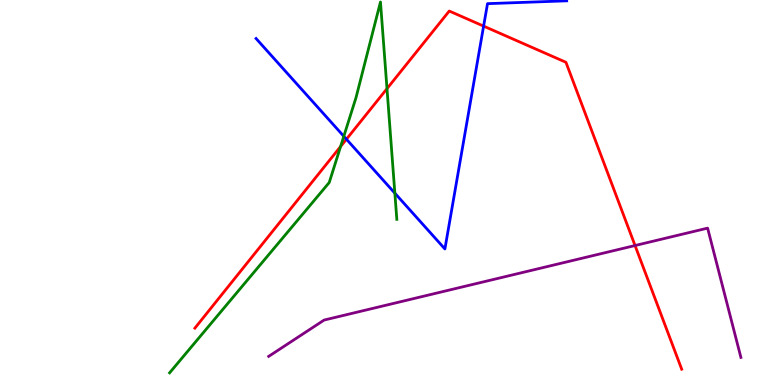[{'lines': ['blue', 'red'], 'intersections': [{'x': 4.47, 'y': 6.38}, {'x': 6.24, 'y': 9.32}]}, {'lines': ['green', 'red'], 'intersections': [{'x': 4.39, 'y': 6.19}, {'x': 4.99, 'y': 7.7}]}, {'lines': ['purple', 'red'], 'intersections': [{'x': 8.19, 'y': 3.62}]}, {'lines': ['blue', 'green'], 'intersections': [{'x': 4.44, 'y': 6.46}, {'x': 5.09, 'y': 4.98}]}, {'lines': ['blue', 'purple'], 'intersections': []}, {'lines': ['green', 'purple'], 'intersections': []}]